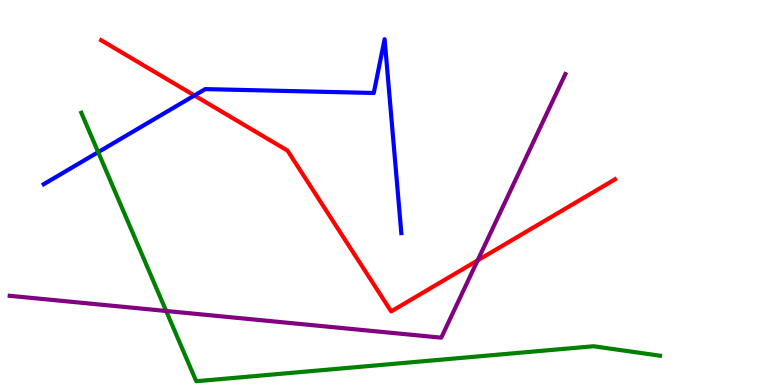[{'lines': ['blue', 'red'], 'intersections': [{'x': 2.51, 'y': 7.52}]}, {'lines': ['green', 'red'], 'intersections': []}, {'lines': ['purple', 'red'], 'intersections': [{'x': 6.16, 'y': 3.24}]}, {'lines': ['blue', 'green'], 'intersections': [{'x': 1.27, 'y': 6.05}]}, {'lines': ['blue', 'purple'], 'intersections': []}, {'lines': ['green', 'purple'], 'intersections': [{'x': 2.14, 'y': 1.92}]}]